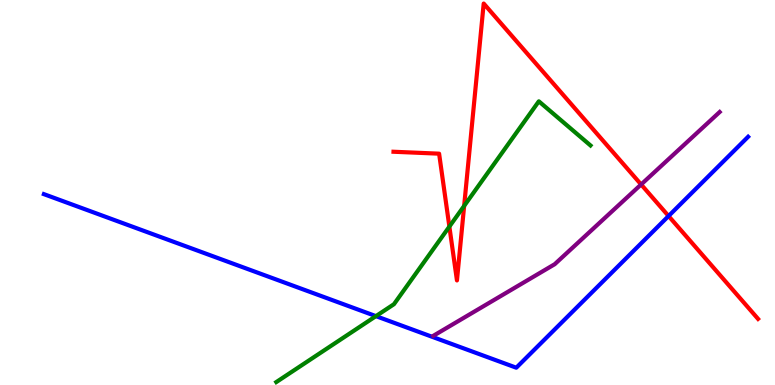[{'lines': ['blue', 'red'], 'intersections': [{'x': 8.63, 'y': 4.39}]}, {'lines': ['green', 'red'], 'intersections': [{'x': 5.8, 'y': 4.11}, {'x': 5.99, 'y': 4.65}]}, {'lines': ['purple', 'red'], 'intersections': [{'x': 8.27, 'y': 5.21}]}, {'lines': ['blue', 'green'], 'intersections': [{'x': 4.85, 'y': 1.79}]}, {'lines': ['blue', 'purple'], 'intersections': []}, {'lines': ['green', 'purple'], 'intersections': []}]